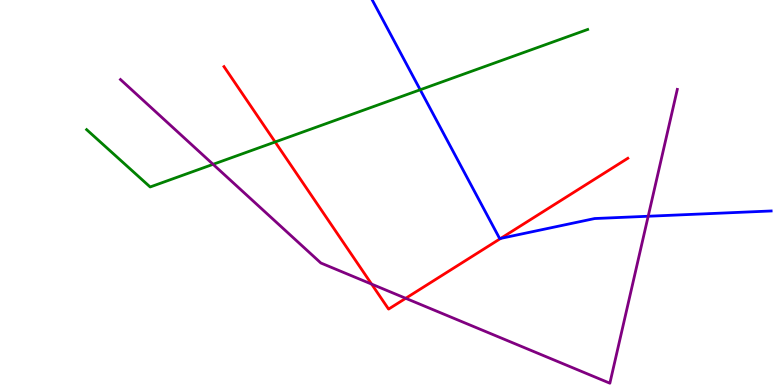[{'lines': ['blue', 'red'], 'intersections': [{'x': 6.46, 'y': 3.81}]}, {'lines': ['green', 'red'], 'intersections': [{'x': 3.55, 'y': 6.31}]}, {'lines': ['purple', 'red'], 'intersections': [{'x': 4.8, 'y': 2.62}, {'x': 5.24, 'y': 2.25}]}, {'lines': ['blue', 'green'], 'intersections': [{'x': 5.42, 'y': 7.67}]}, {'lines': ['blue', 'purple'], 'intersections': [{'x': 8.36, 'y': 4.38}]}, {'lines': ['green', 'purple'], 'intersections': [{'x': 2.75, 'y': 5.73}]}]